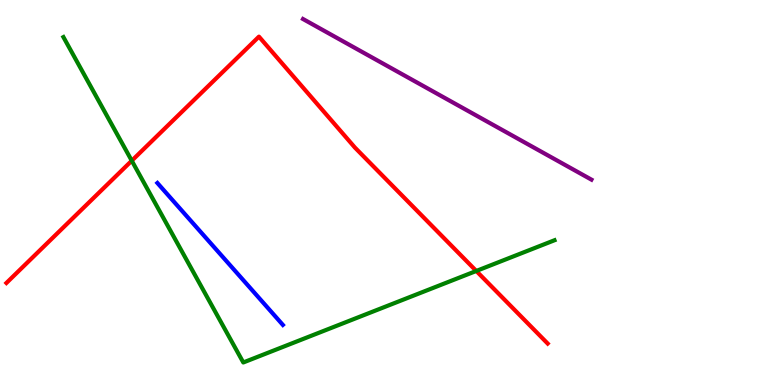[{'lines': ['blue', 'red'], 'intersections': []}, {'lines': ['green', 'red'], 'intersections': [{'x': 1.7, 'y': 5.83}, {'x': 6.15, 'y': 2.96}]}, {'lines': ['purple', 'red'], 'intersections': []}, {'lines': ['blue', 'green'], 'intersections': []}, {'lines': ['blue', 'purple'], 'intersections': []}, {'lines': ['green', 'purple'], 'intersections': []}]